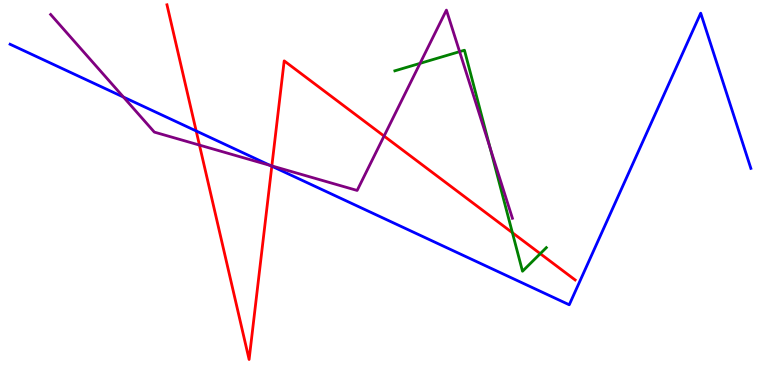[{'lines': ['blue', 'red'], 'intersections': [{'x': 2.53, 'y': 6.6}, {'x': 3.51, 'y': 5.68}]}, {'lines': ['green', 'red'], 'intersections': [{'x': 6.61, 'y': 3.96}, {'x': 6.97, 'y': 3.41}]}, {'lines': ['purple', 'red'], 'intersections': [{'x': 2.57, 'y': 6.23}, {'x': 3.51, 'y': 5.69}, {'x': 4.96, 'y': 6.47}]}, {'lines': ['blue', 'green'], 'intersections': []}, {'lines': ['blue', 'purple'], 'intersections': [{'x': 1.59, 'y': 7.48}, {'x': 3.49, 'y': 5.7}]}, {'lines': ['green', 'purple'], 'intersections': [{'x': 5.42, 'y': 8.35}, {'x': 5.93, 'y': 8.66}, {'x': 6.32, 'y': 6.16}]}]